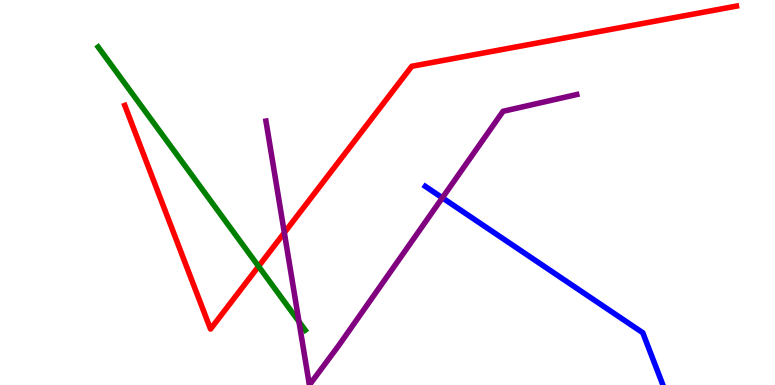[{'lines': ['blue', 'red'], 'intersections': []}, {'lines': ['green', 'red'], 'intersections': [{'x': 3.34, 'y': 3.08}]}, {'lines': ['purple', 'red'], 'intersections': [{'x': 3.67, 'y': 3.96}]}, {'lines': ['blue', 'green'], 'intersections': []}, {'lines': ['blue', 'purple'], 'intersections': [{'x': 5.71, 'y': 4.86}]}, {'lines': ['green', 'purple'], 'intersections': [{'x': 3.86, 'y': 1.65}]}]